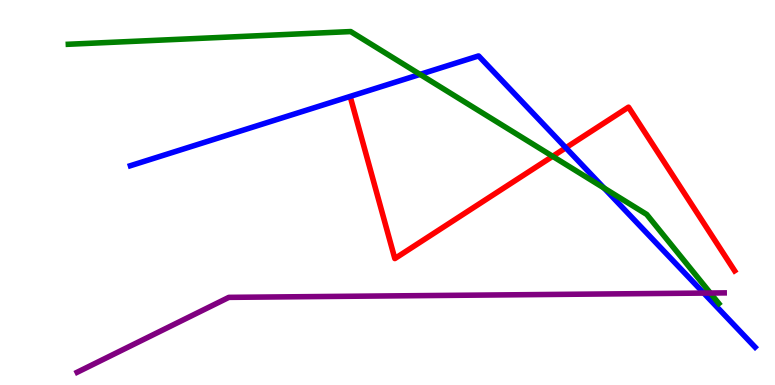[{'lines': ['blue', 'red'], 'intersections': [{'x': 7.3, 'y': 6.16}]}, {'lines': ['green', 'red'], 'intersections': [{'x': 7.13, 'y': 5.94}]}, {'lines': ['purple', 'red'], 'intersections': []}, {'lines': ['blue', 'green'], 'intersections': [{'x': 5.42, 'y': 8.07}, {'x': 7.79, 'y': 5.12}]}, {'lines': ['blue', 'purple'], 'intersections': [{'x': 9.08, 'y': 2.39}]}, {'lines': ['green', 'purple'], 'intersections': [{'x': 9.17, 'y': 2.39}]}]